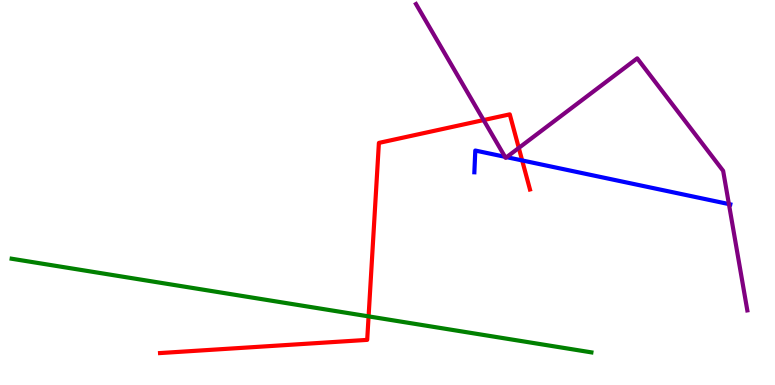[{'lines': ['blue', 'red'], 'intersections': [{'x': 6.74, 'y': 5.83}]}, {'lines': ['green', 'red'], 'intersections': [{'x': 4.76, 'y': 1.78}]}, {'lines': ['purple', 'red'], 'intersections': [{'x': 6.24, 'y': 6.88}, {'x': 6.69, 'y': 6.16}]}, {'lines': ['blue', 'green'], 'intersections': []}, {'lines': ['blue', 'purple'], 'intersections': [{'x': 6.52, 'y': 5.93}, {'x': 6.54, 'y': 5.92}, {'x': 9.41, 'y': 4.7}]}, {'lines': ['green', 'purple'], 'intersections': []}]